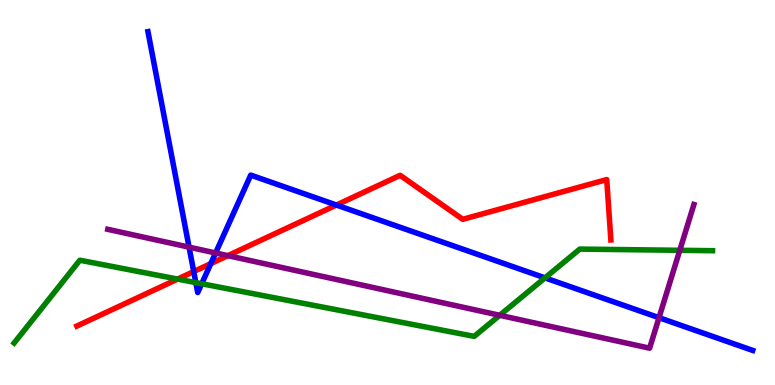[{'lines': ['blue', 'red'], 'intersections': [{'x': 2.5, 'y': 2.95}, {'x': 2.72, 'y': 3.15}, {'x': 4.34, 'y': 4.67}]}, {'lines': ['green', 'red'], 'intersections': [{'x': 2.29, 'y': 2.75}]}, {'lines': ['purple', 'red'], 'intersections': [{'x': 2.94, 'y': 3.36}]}, {'lines': ['blue', 'green'], 'intersections': [{'x': 2.53, 'y': 2.66}, {'x': 2.6, 'y': 2.63}, {'x': 7.03, 'y': 2.78}]}, {'lines': ['blue', 'purple'], 'intersections': [{'x': 2.44, 'y': 3.58}, {'x': 2.78, 'y': 3.43}, {'x': 8.5, 'y': 1.75}]}, {'lines': ['green', 'purple'], 'intersections': [{'x': 6.45, 'y': 1.81}, {'x': 8.77, 'y': 3.5}]}]